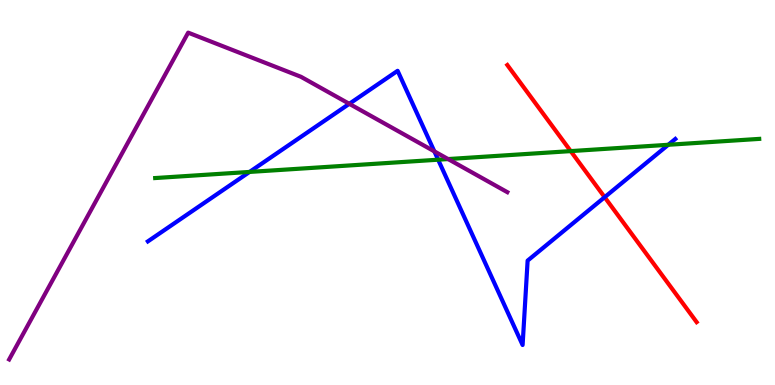[{'lines': ['blue', 'red'], 'intersections': [{'x': 7.8, 'y': 4.88}]}, {'lines': ['green', 'red'], 'intersections': [{'x': 7.36, 'y': 6.08}]}, {'lines': ['purple', 'red'], 'intersections': []}, {'lines': ['blue', 'green'], 'intersections': [{'x': 3.22, 'y': 5.53}, {'x': 5.65, 'y': 5.85}, {'x': 8.62, 'y': 6.24}]}, {'lines': ['blue', 'purple'], 'intersections': [{'x': 4.51, 'y': 7.3}, {'x': 5.6, 'y': 6.07}]}, {'lines': ['green', 'purple'], 'intersections': [{'x': 5.78, 'y': 5.87}]}]